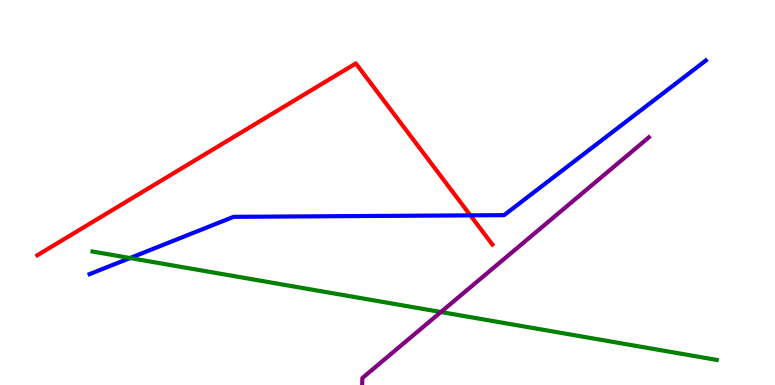[{'lines': ['blue', 'red'], 'intersections': [{'x': 6.07, 'y': 4.41}]}, {'lines': ['green', 'red'], 'intersections': []}, {'lines': ['purple', 'red'], 'intersections': []}, {'lines': ['blue', 'green'], 'intersections': [{'x': 1.68, 'y': 3.3}]}, {'lines': ['blue', 'purple'], 'intersections': []}, {'lines': ['green', 'purple'], 'intersections': [{'x': 5.69, 'y': 1.9}]}]